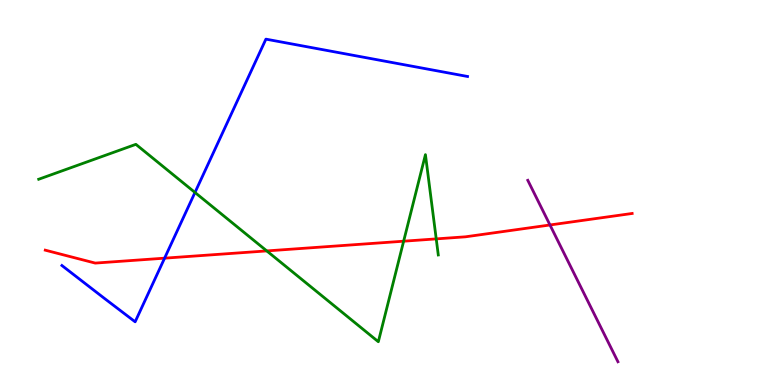[{'lines': ['blue', 'red'], 'intersections': [{'x': 2.12, 'y': 3.29}]}, {'lines': ['green', 'red'], 'intersections': [{'x': 3.44, 'y': 3.48}, {'x': 5.21, 'y': 3.74}, {'x': 5.63, 'y': 3.8}]}, {'lines': ['purple', 'red'], 'intersections': [{'x': 7.1, 'y': 4.16}]}, {'lines': ['blue', 'green'], 'intersections': [{'x': 2.52, 'y': 5.0}]}, {'lines': ['blue', 'purple'], 'intersections': []}, {'lines': ['green', 'purple'], 'intersections': []}]